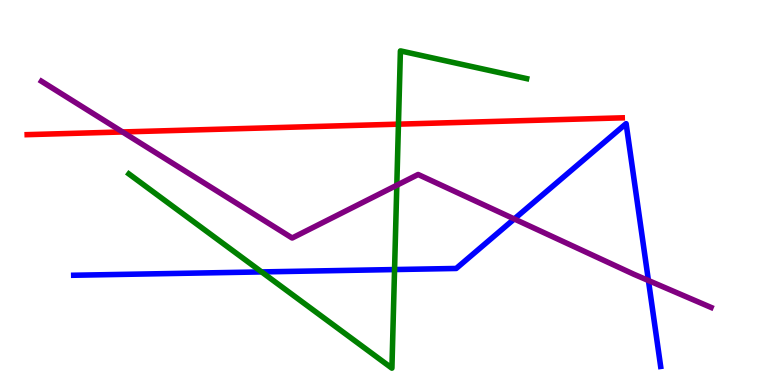[{'lines': ['blue', 'red'], 'intersections': []}, {'lines': ['green', 'red'], 'intersections': [{'x': 5.14, 'y': 6.78}]}, {'lines': ['purple', 'red'], 'intersections': [{'x': 1.58, 'y': 6.57}]}, {'lines': ['blue', 'green'], 'intersections': [{'x': 3.38, 'y': 2.94}, {'x': 5.09, 'y': 3.0}]}, {'lines': ['blue', 'purple'], 'intersections': [{'x': 6.64, 'y': 4.31}, {'x': 8.37, 'y': 2.71}]}, {'lines': ['green', 'purple'], 'intersections': [{'x': 5.12, 'y': 5.19}]}]